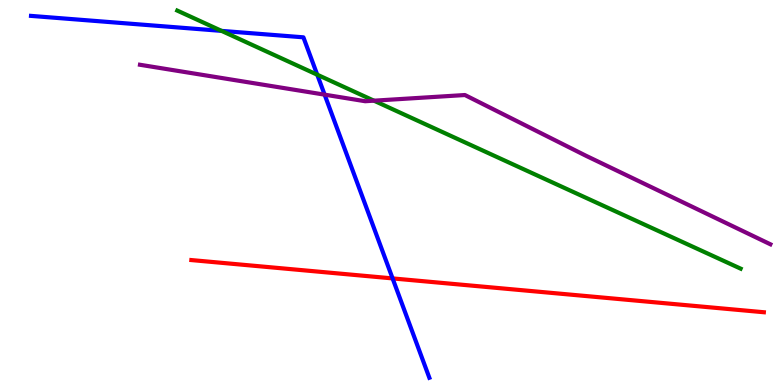[{'lines': ['blue', 'red'], 'intersections': [{'x': 5.07, 'y': 2.77}]}, {'lines': ['green', 'red'], 'intersections': []}, {'lines': ['purple', 'red'], 'intersections': []}, {'lines': ['blue', 'green'], 'intersections': [{'x': 2.86, 'y': 9.2}, {'x': 4.09, 'y': 8.06}]}, {'lines': ['blue', 'purple'], 'intersections': [{'x': 4.19, 'y': 7.54}]}, {'lines': ['green', 'purple'], 'intersections': [{'x': 4.83, 'y': 7.38}]}]